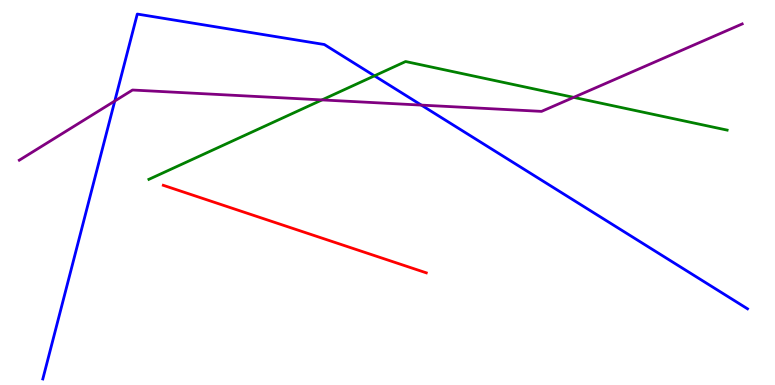[{'lines': ['blue', 'red'], 'intersections': []}, {'lines': ['green', 'red'], 'intersections': []}, {'lines': ['purple', 'red'], 'intersections': []}, {'lines': ['blue', 'green'], 'intersections': [{'x': 4.83, 'y': 8.03}]}, {'lines': ['blue', 'purple'], 'intersections': [{'x': 1.48, 'y': 7.38}, {'x': 5.44, 'y': 7.27}]}, {'lines': ['green', 'purple'], 'intersections': [{'x': 4.15, 'y': 7.4}, {'x': 7.4, 'y': 7.47}]}]